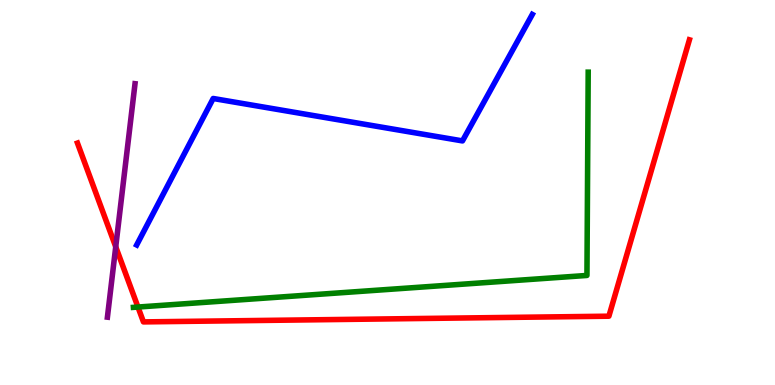[{'lines': ['blue', 'red'], 'intersections': []}, {'lines': ['green', 'red'], 'intersections': [{'x': 1.78, 'y': 2.02}]}, {'lines': ['purple', 'red'], 'intersections': [{'x': 1.49, 'y': 3.59}]}, {'lines': ['blue', 'green'], 'intersections': []}, {'lines': ['blue', 'purple'], 'intersections': []}, {'lines': ['green', 'purple'], 'intersections': []}]